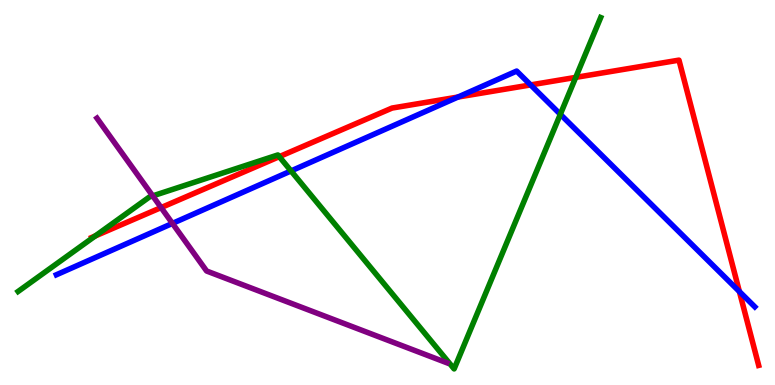[{'lines': ['blue', 'red'], 'intersections': [{'x': 5.91, 'y': 7.48}, {'x': 6.85, 'y': 7.79}, {'x': 9.54, 'y': 2.43}]}, {'lines': ['green', 'red'], 'intersections': [{'x': 1.23, 'y': 3.87}, {'x': 3.6, 'y': 5.93}, {'x': 7.43, 'y': 7.99}]}, {'lines': ['purple', 'red'], 'intersections': [{'x': 2.08, 'y': 4.61}]}, {'lines': ['blue', 'green'], 'intersections': [{'x': 3.76, 'y': 5.56}, {'x': 7.23, 'y': 7.03}]}, {'lines': ['blue', 'purple'], 'intersections': [{'x': 2.23, 'y': 4.2}]}, {'lines': ['green', 'purple'], 'intersections': [{'x': 1.97, 'y': 4.91}]}]